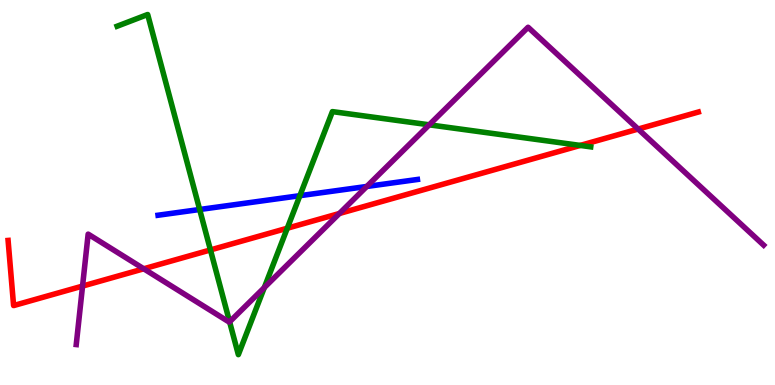[{'lines': ['blue', 'red'], 'intersections': []}, {'lines': ['green', 'red'], 'intersections': [{'x': 2.72, 'y': 3.51}, {'x': 3.71, 'y': 4.07}, {'x': 7.49, 'y': 6.22}]}, {'lines': ['purple', 'red'], 'intersections': [{'x': 1.07, 'y': 2.57}, {'x': 1.85, 'y': 3.02}, {'x': 4.38, 'y': 4.45}, {'x': 8.23, 'y': 6.65}]}, {'lines': ['blue', 'green'], 'intersections': [{'x': 2.58, 'y': 4.56}, {'x': 3.87, 'y': 4.92}]}, {'lines': ['blue', 'purple'], 'intersections': [{'x': 4.73, 'y': 5.16}]}, {'lines': ['green', 'purple'], 'intersections': [{'x': 2.96, 'y': 1.64}, {'x': 3.41, 'y': 2.53}, {'x': 5.54, 'y': 6.76}]}]